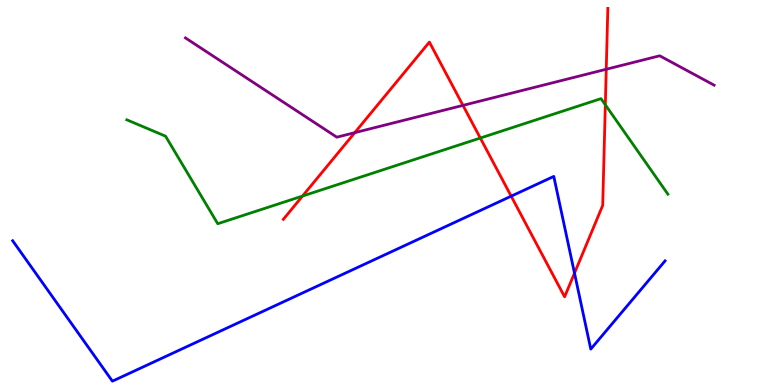[{'lines': ['blue', 'red'], 'intersections': [{'x': 6.6, 'y': 4.9}, {'x': 7.41, 'y': 2.91}]}, {'lines': ['green', 'red'], 'intersections': [{'x': 3.9, 'y': 4.91}, {'x': 6.2, 'y': 6.41}, {'x': 7.81, 'y': 7.28}]}, {'lines': ['purple', 'red'], 'intersections': [{'x': 4.58, 'y': 6.55}, {'x': 5.97, 'y': 7.26}, {'x': 7.82, 'y': 8.2}]}, {'lines': ['blue', 'green'], 'intersections': []}, {'lines': ['blue', 'purple'], 'intersections': []}, {'lines': ['green', 'purple'], 'intersections': []}]